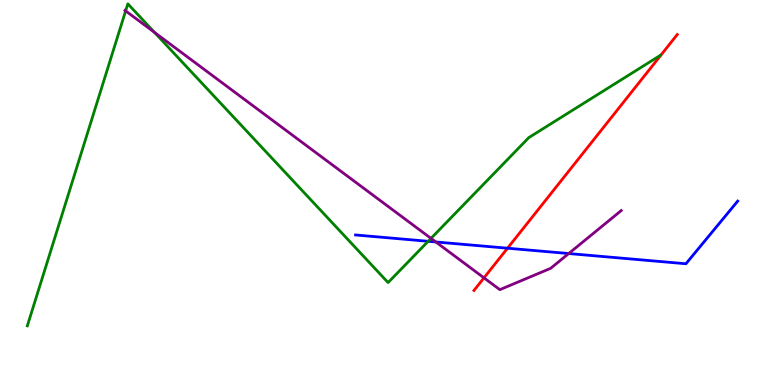[{'lines': ['blue', 'red'], 'intersections': [{'x': 6.55, 'y': 3.55}]}, {'lines': ['green', 'red'], 'intersections': []}, {'lines': ['purple', 'red'], 'intersections': [{'x': 6.24, 'y': 2.78}]}, {'lines': ['blue', 'green'], 'intersections': [{'x': 5.52, 'y': 3.73}]}, {'lines': ['blue', 'purple'], 'intersections': [{'x': 5.62, 'y': 3.72}, {'x': 7.34, 'y': 3.41}]}, {'lines': ['green', 'purple'], 'intersections': [{'x': 1.62, 'y': 9.72}, {'x': 1.99, 'y': 9.16}, {'x': 5.56, 'y': 3.81}]}]